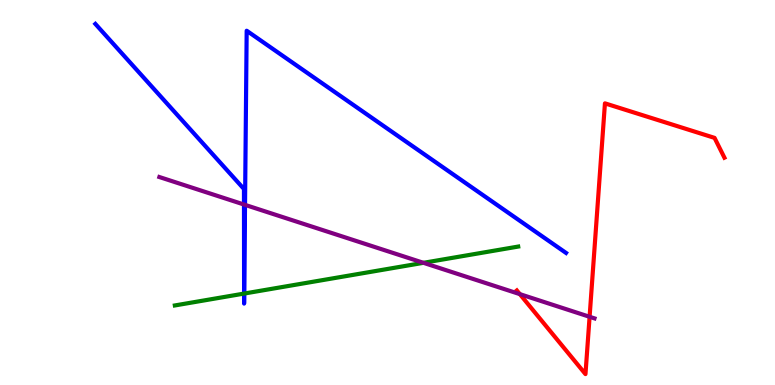[{'lines': ['blue', 'red'], 'intersections': []}, {'lines': ['green', 'red'], 'intersections': []}, {'lines': ['purple', 'red'], 'intersections': [{'x': 6.71, 'y': 2.36}, {'x': 7.61, 'y': 1.77}]}, {'lines': ['blue', 'green'], 'intersections': [{'x': 3.15, 'y': 2.37}, {'x': 3.15, 'y': 2.38}]}, {'lines': ['blue', 'purple'], 'intersections': [{'x': 3.15, 'y': 4.69}, {'x': 3.16, 'y': 4.68}]}, {'lines': ['green', 'purple'], 'intersections': [{'x': 5.46, 'y': 3.17}]}]